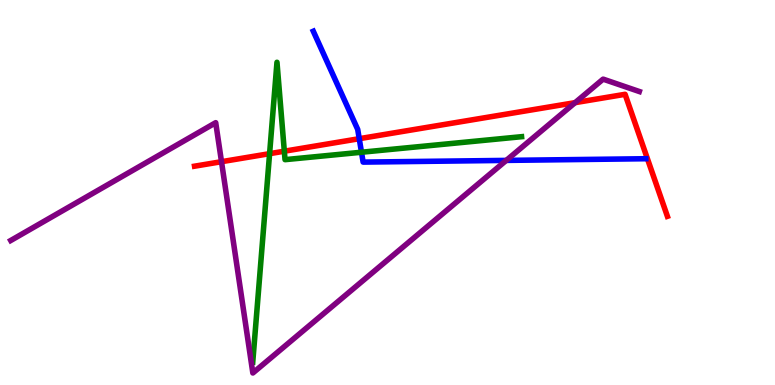[{'lines': ['blue', 'red'], 'intersections': [{'x': 4.64, 'y': 6.4}]}, {'lines': ['green', 'red'], 'intersections': [{'x': 3.48, 'y': 6.01}, {'x': 3.67, 'y': 6.07}]}, {'lines': ['purple', 'red'], 'intersections': [{'x': 2.86, 'y': 5.8}, {'x': 7.42, 'y': 7.33}]}, {'lines': ['blue', 'green'], 'intersections': [{'x': 4.66, 'y': 6.05}]}, {'lines': ['blue', 'purple'], 'intersections': [{'x': 6.53, 'y': 5.83}]}, {'lines': ['green', 'purple'], 'intersections': []}]